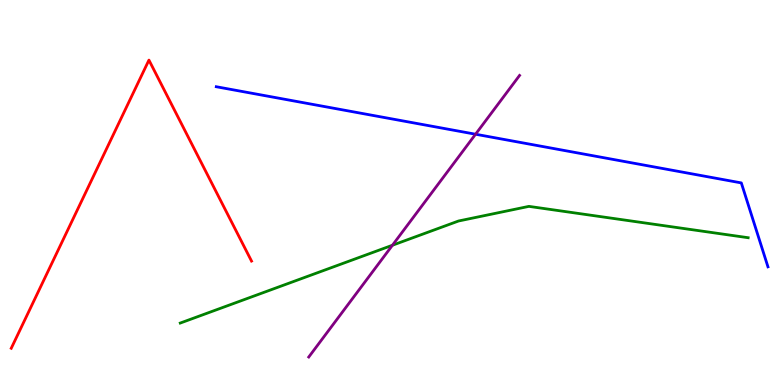[{'lines': ['blue', 'red'], 'intersections': []}, {'lines': ['green', 'red'], 'intersections': []}, {'lines': ['purple', 'red'], 'intersections': []}, {'lines': ['blue', 'green'], 'intersections': []}, {'lines': ['blue', 'purple'], 'intersections': [{'x': 6.14, 'y': 6.51}]}, {'lines': ['green', 'purple'], 'intersections': [{'x': 5.06, 'y': 3.63}]}]